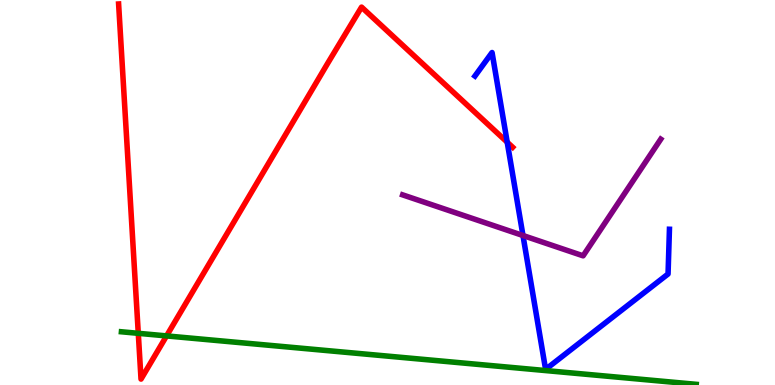[{'lines': ['blue', 'red'], 'intersections': [{'x': 6.54, 'y': 6.31}]}, {'lines': ['green', 'red'], 'intersections': [{'x': 1.78, 'y': 1.34}, {'x': 2.15, 'y': 1.28}]}, {'lines': ['purple', 'red'], 'intersections': []}, {'lines': ['blue', 'green'], 'intersections': []}, {'lines': ['blue', 'purple'], 'intersections': [{'x': 6.75, 'y': 3.88}]}, {'lines': ['green', 'purple'], 'intersections': []}]